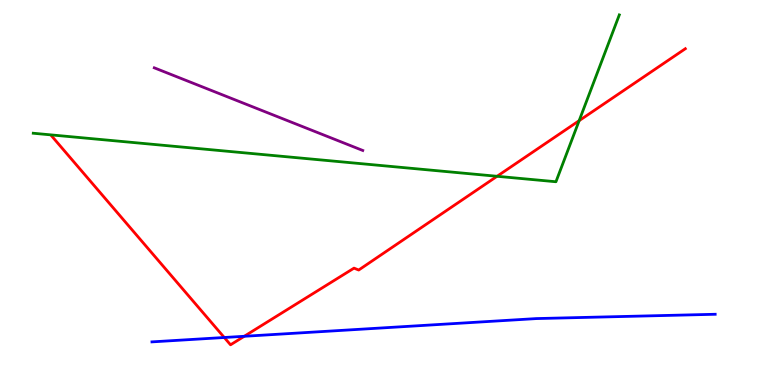[{'lines': ['blue', 'red'], 'intersections': [{'x': 2.89, 'y': 1.23}, {'x': 3.15, 'y': 1.27}]}, {'lines': ['green', 'red'], 'intersections': [{'x': 6.41, 'y': 5.42}, {'x': 7.47, 'y': 6.87}]}, {'lines': ['purple', 'red'], 'intersections': []}, {'lines': ['blue', 'green'], 'intersections': []}, {'lines': ['blue', 'purple'], 'intersections': []}, {'lines': ['green', 'purple'], 'intersections': []}]